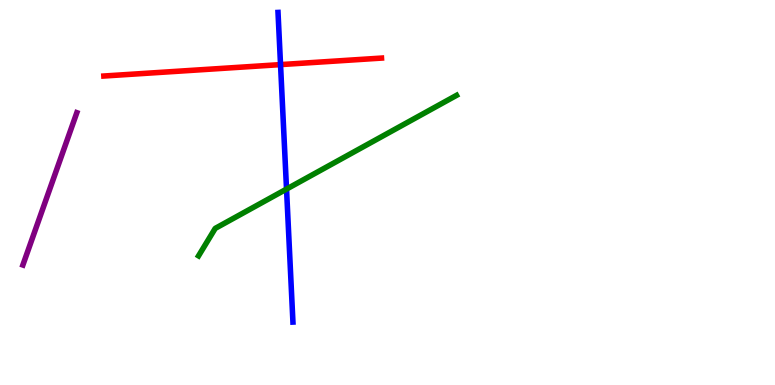[{'lines': ['blue', 'red'], 'intersections': [{'x': 3.62, 'y': 8.32}]}, {'lines': ['green', 'red'], 'intersections': []}, {'lines': ['purple', 'red'], 'intersections': []}, {'lines': ['blue', 'green'], 'intersections': [{'x': 3.7, 'y': 5.09}]}, {'lines': ['blue', 'purple'], 'intersections': []}, {'lines': ['green', 'purple'], 'intersections': []}]